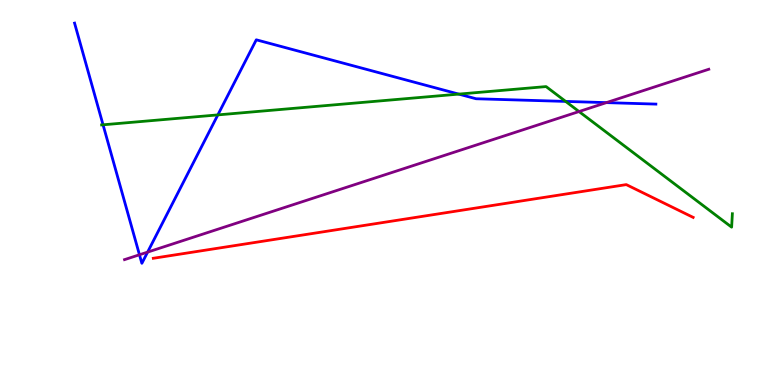[{'lines': ['blue', 'red'], 'intersections': []}, {'lines': ['green', 'red'], 'intersections': []}, {'lines': ['purple', 'red'], 'intersections': []}, {'lines': ['blue', 'green'], 'intersections': [{'x': 1.33, 'y': 6.76}, {'x': 2.81, 'y': 7.02}, {'x': 5.92, 'y': 7.56}, {'x': 7.3, 'y': 7.37}]}, {'lines': ['blue', 'purple'], 'intersections': [{'x': 1.8, 'y': 3.38}, {'x': 1.9, 'y': 3.45}, {'x': 7.82, 'y': 7.33}]}, {'lines': ['green', 'purple'], 'intersections': [{'x': 7.47, 'y': 7.1}]}]